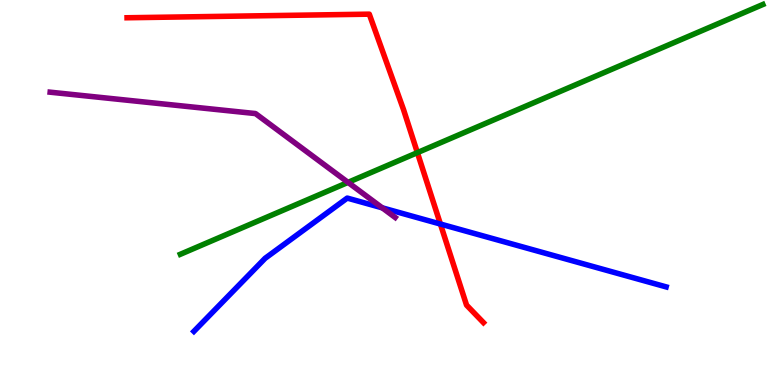[{'lines': ['blue', 'red'], 'intersections': [{'x': 5.68, 'y': 4.18}]}, {'lines': ['green', 'red'], 'intersections': [{'x': 5.39, 'y': 6.04}]}, {'lines': ['purple', 'red'], 'intersections': []}, {'lines': ['blue', 'green'], 'intersections': []}, {'lines': ['blue', 'purple'], 'intersections': [{'x': 4.93, 'y': 4.6}]}, {'lines': ['green', 'purple'], 'intersections': [{'x': 4.49, 'y': 5.26}]}]